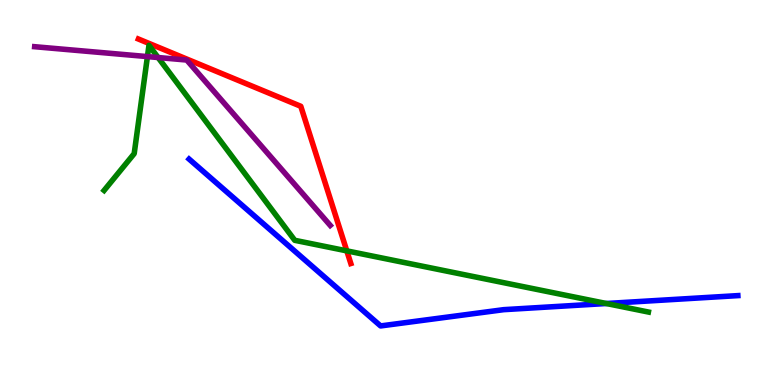[{'lines': ['blue', 'red'], 'intersections': []}, {'lines': ['green', 'red'], 'intersections': [{'x': 4.47, 'y': 3.48}]}, {'lines': ['purple', 'red'], 'intersections': []}, {'lines': ['blue', 'green'], 'intersections': [{'x': 7.82, 'y': 2.12}]}, {'lines': ['blue', 'purple'], 'intersections': []}, {'lines': ['green', 'purple'], 'intersections': [{'x': 1.9, 'y': 8.53}, {'x': 2.04, 'y': 8.51}]}]